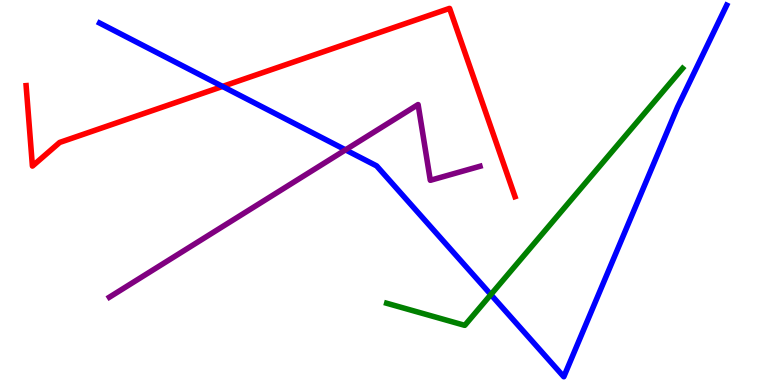[{'lines': ['blue', 'red'], 'intersections': [{'x': 2.87, 'y': 7.75}]}, {'lines': ['green', 'red'], 'intersections': []}, {'lines': ['purple', 'red'], 'intersections': []}, {'lines': ['blue', 'green'], 'intersections': [{'x': 6.33, 'y': 2.35}]}, {'lines': ['blue', 'purple'], 'intersections': [{'x': 4.46, 'y': 6.11}]}, {'lines': ['green', 'purple'], 'intersections': []}]